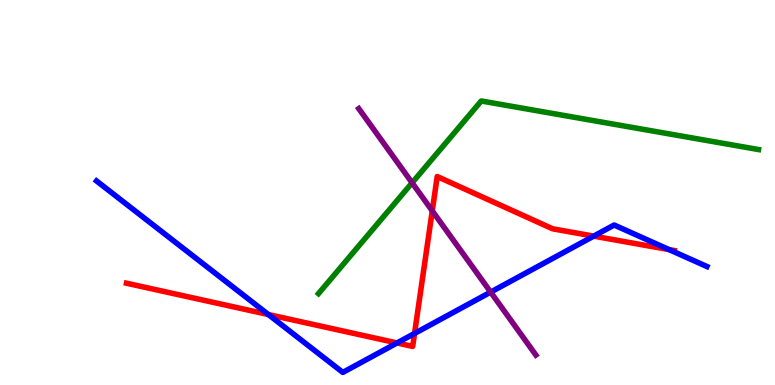[{'lines': ['blue', 'red'], 'intersections': [{'x': 3.46, 'y': 1.83}, {'x': 5.12, 'y': 1.09}, {'x': 5.35, 'y': 1.34}, {'x': 7.66, 'y': 3.87}, {'x': 8.63, 'y': 3.52}]}, {'lines': ['green', 'red'], 'intersections': []}, {'lines': ['purple', 'red'], 'intersections': [{'x': 5.58, 'y': 4.52}]}, {'lines': ['blue', 'green'], 'intersections': []}, {'lines': ['blue', 'purple'], 'intersections': [{'x': 6.33, 'y': 2.41}]}, {'lines': ['green', 'purple'], 'intersections': [{'x': 5.32, 'y': 5.25}]}]